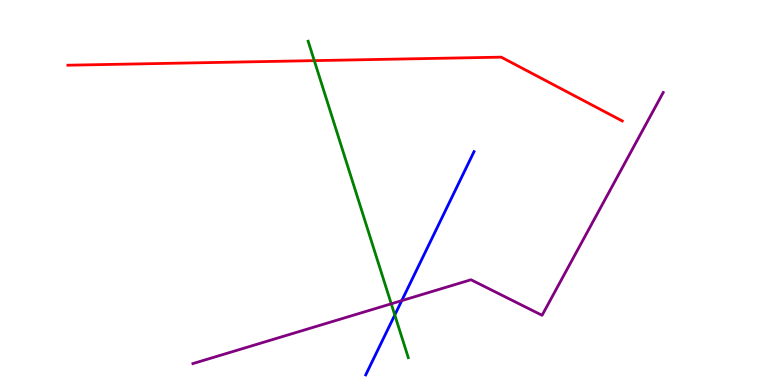[{'lines': ['blue', 'red'], 'intersections': []}, {'lines': ['green', 'red'], 'intersections': [{'x': 4.06, 'y': 8.43}]}, {'lines': ['purple', 'red'], 'intersections': []}, {'lines': ['blue', 'green'], 'intersections': [{'x': 5.09, 'y': 1.82}]}, {'lines': ['blue', 'purple'], 'intersections': [{'x': 5.18, 'y': 2.19}]}, {'lines': ['green', 'purple'], 'intersections': [{'x': 5.05, 'y': 2.11}]}]